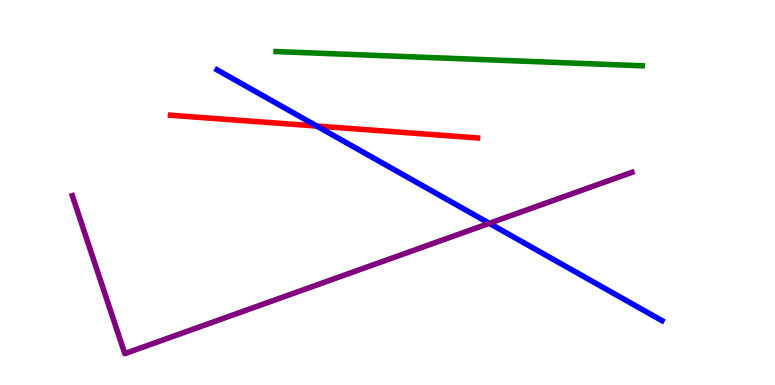[{'lines': ['blue', 'red'], 'intersections': [{'x': 4.09, 'y': 6.73}]}, {'lines': ['green', 'red'], 'intersections': []}, {'lines': ['purple', 'red'], 'intersections': []}, {'lines': ['blue', 'green'], 'intersections': []}, {'lines': ['blue', 'purple'], 'intersections': [{'x': 6.31, 'y': 4.2}]}, {'lines': ['green', 'purple'], 'intersections': []}]